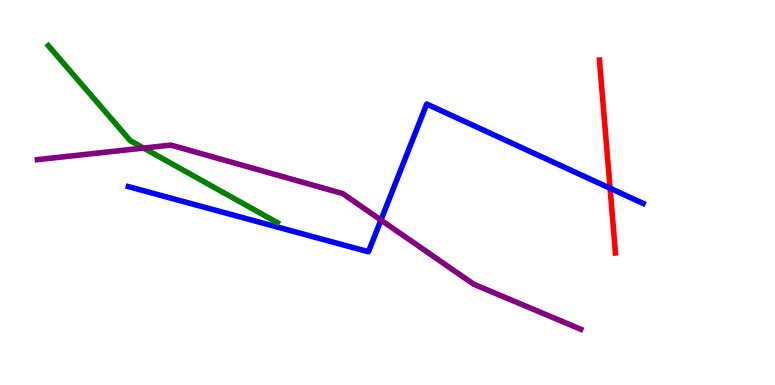[{'lines': ['blue', 'red'], 'intersections': [{'x': 7.87, 'y': 5.11}]}, {'lines': ['green', 'red'], 'intersections': []}, {'lines': ['purple', 'red'], 'intersections': []}, {'lines': ['blue', 'green'], 'intersections': []}, {'lines': ['blue', 'purple'], 'intersections': [{'x': 4.92, 'y': 4.28}]}, {'lines': ['green', 'purple'], 'intersections': [{'x': 1.85, 'y': 6.15}]}]